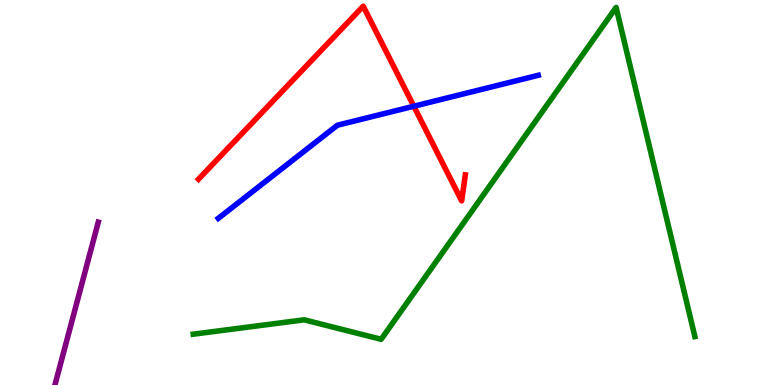[{'lines': ['blue', 'red'], 'intersections': [{'x': 5.34, 'y': 7.24}]}, {'lines': ['green', 'red'], 'intersections': []}, {'lines': ['purple', 'red'], 'intersections': []}, {'lines': ['blue', 'green'], 'intersections': []}, {'lines': ['blue', 'purple'], 'intersections': []}, {'lines': ['green', 'purple'], 'intersections': []}]